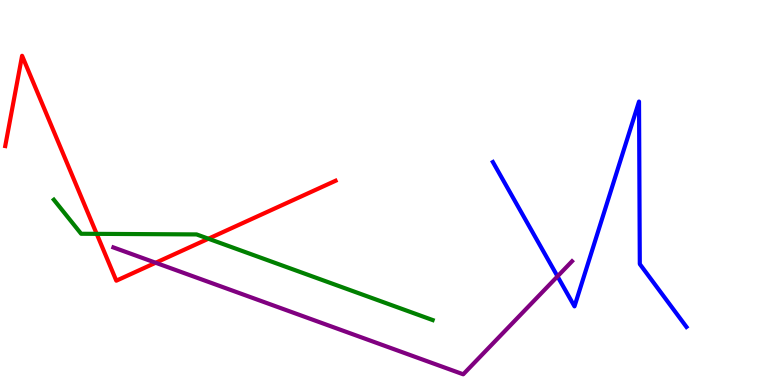[{'lines': ['blue', 'red'], 'intersections': []}, {'lines': ['green', 'red'], 'intersections': [{'x': 1.25, 'y': 3.93}, {'x': 2.69, 'y': 3.8}]}, {'lines': ['purple', 'red'], 'intersections': [{'x': 2.01, 'y': 3.18}]}, {'lines': ['blue', 'green'], 'intersections': []}, {'lines': ['blue', 'purple'], 'intersections': [{'x': 7.19, 'y': 2.82}]}, {'lines': ['green', 'purple'], 'intersections': []}]